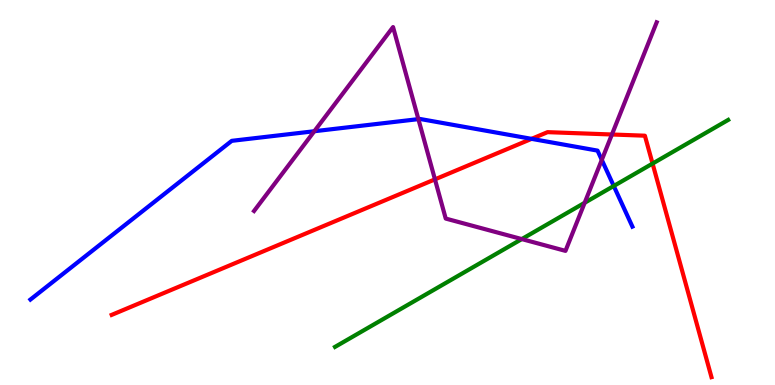[{'lines': ['blue', 'red'], 'intersections': [{'x': 6.86, 'y': 6.39}]}, {'lines': ['green', 'red'], 'intersections': [{'x': 8.42, 'y': 5.75}]}, {'lines': ['purple', 'red'], 'intersections': [{'x': 5.61, 'y': 5.34}, {'x': 7.9, 'y': 6.51}]}, {'lines': ['blue', 'green'], 'intersections': [{'x': 7.92, 'y': 5.17}]}, {'lines': ['blue', 'purple'], 'intersections': [{'x': 4.06, 'y': 6.59}, {'x': 5.4, 'y': 6.91}, {'x': 7.76, 'y': 5.85}]}, {'lines': ['green', 'purple'], 'intersections': [{'x': 6.73, 'y': 3.79}, {'x': 7.54, 'y': 4.73}]}]